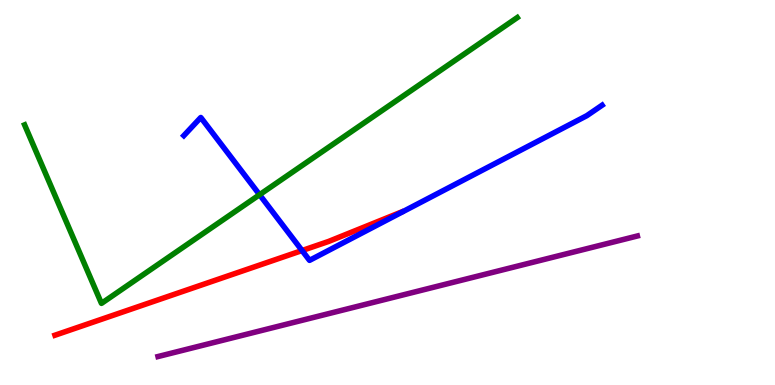[{'lines': ['blue', 'red'], 'intersections': [{'x': 3.9, 'y': 3.49}]}, {'lines': ['green', 'red'], 'intersections': []}, {'lines': ['purple', 'red'], 'intersections': []}, {'lines': ['blue', 'green'], 'intersections': [{'x': 3.35, 'y': 4.94}]}, {'lines': ['blue', 'purple'], 'intersections': []}, {'lines': ['green', 'purple'], 'intersections': []}]